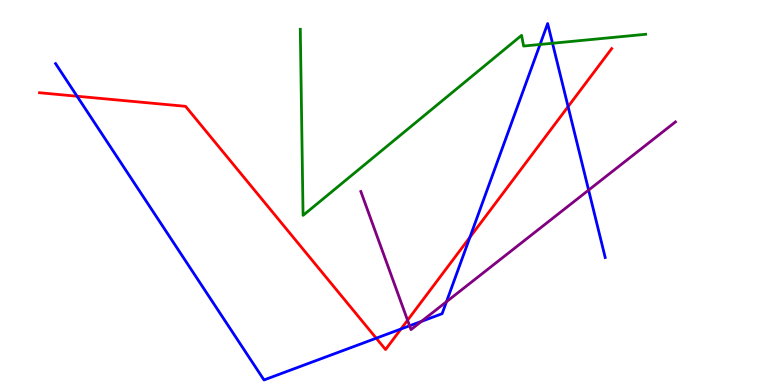[{'lines': ['blue', 'red'], 'intersections': [{'x': 0.995, 'y': 7.5}, {'x': 4.85, 'y': 1.22}, {'x': 5.17, 'y': 1.45}, {'x': 6.06, 'y': 3.84}, {'x': 7.33, 'y': 7.23}]}, {'lines': ['green', 'red'], 'intersections': []}, {'lines': ['purple', 'red'], 'intersections': [{'x': 5.26, 'y': 1.68}]}, {'lines': ['blue', 'green'], 'intersections': [{'x': 6.97, 'y': 8.85}, {'x': 7.13, 'y': 8.88}]}, {'lines': ['blue', 'purple'], 'intersections': [{'x': 5.28, 'y': 1.54}, {'x': 5.44, 'y': 1.65}, {'x': 5.76, 'y': 2.16}, {'x': 7.6, 'y': 5.06}]}, {'lines': ['green', 'purple'], 'intersections': []}]